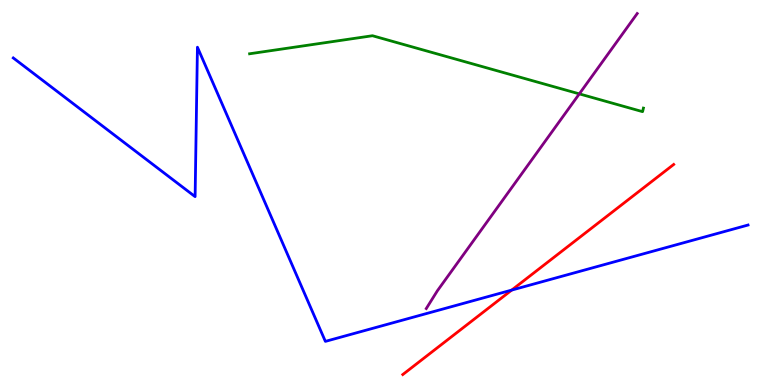[{'lines': ['blue', 'red'], 'intersections': [{'x': 6.6, 'y': 2.47}]}, {'lines': ['green', 'red'], 'intersections': []}, {'lines': ['purple', 'red'], 'intersections': []}, {'lines': ['blue', 'green'], 'intersections': []}, {'lines': ['blue', 'purple'], 'intersections': []}, {'lines': ['green', 'purple'], 'intersections': [{'x': 7.48, 'y': 7.56}]}]